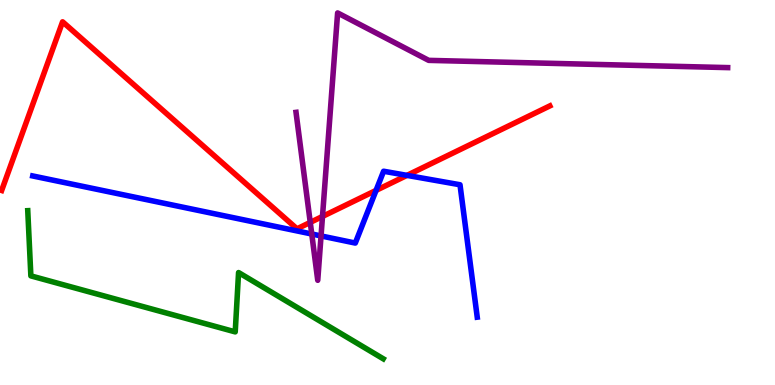[{'lines': ['blue', 'red'], 'intersections': [{'x': 4.85, 'y': 5.05}, {'x': 5.25, 'y': 5.44}]}, {'lines': ['green', 'red'], 'intersections': []}, {'lines': ['purple', 'red'], 'intersections': [{'x': 4.0, 'y': 4.22}, {'x': 4.16, 'y': 4.38}]}, {'lines': ['blue', 'green'], 'intersections': []}, {'lines': ['blue', 'purple'], 'intersections': [{'x': 4.02, 'y': 3.92}, {'x': 4.14, 'y': 3.87}]}, {'lines': ['green', 'purple'], 'intersections': []}]